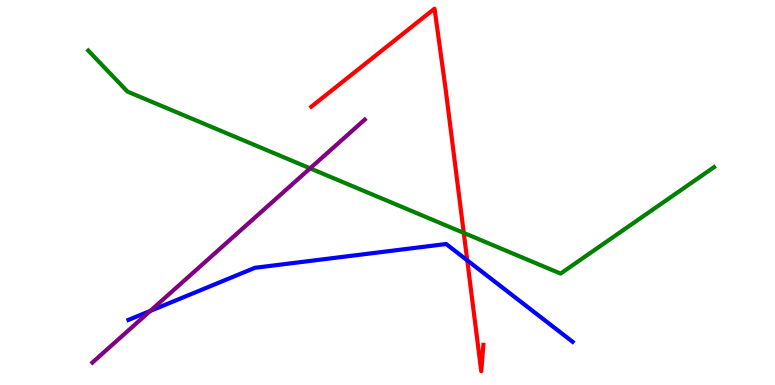[{'lines': ['blue', 'red'], 'intersections': [{'x': 6.03, 'y': 3.24}]}, {'lines': ['green', 'red'], 'intersections': [{'x': 5.98, 'y': 3.95}]}, {'lines': ['purple', 'red'], 'intersections': []}, {'lines': ['blue', 'green'], 'intersections': []}, {'lines': ['blue', 'purple'], 'intersections': [{'x': 1.94, 'y': 1.92}]}, {'lines': ['green', 'purple'], 'intersections': [{'x': 4.0, 'y': 5.63}]}]